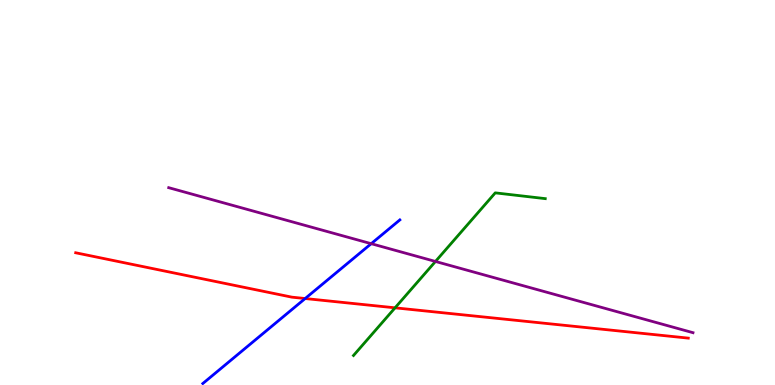[{'lines': ['blue', 'red'], 'intersections': [{'x': 3.94, 'y': 2.25}]}, {'lines': ['green', 'red'], 'intersections': [{'x': 5.1, 'y': 2.0}]}, {'lines': ['purple', 'red'], 'intersections': []}, {'lines': ['blue', 'green'], 'intersections': []}, {'lines': ['blue', 'purple'], 'intersections': [{'x': 4.79, 'y': 3.67}]}, {'lines': ['green', 'purple'], 'intersections': [{'x': 5.62, 'y': 3.21}]}]